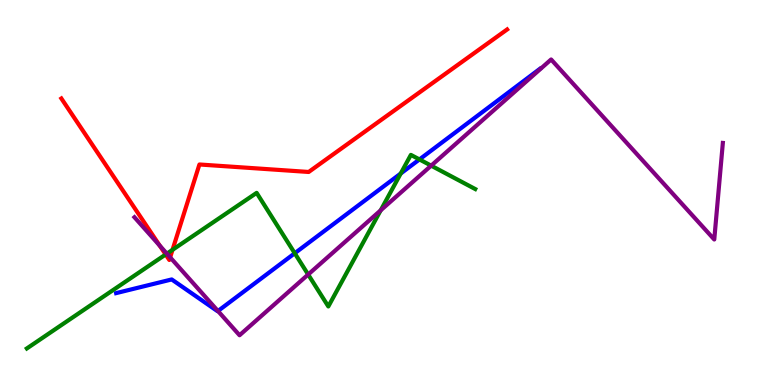[{'lines': ['blue', 'red'], 'intersections': []}, {'lines': ['green', 'red'], 'intersections': [{'x': 2.14, 'y': 3.39}, {'x': 2.23, 'y': 3.51}]}, {'lines': ['purple', 'red'], 'intersections': [{'x': 2.06, 'y': 3.62}, {'x': 2.2, 'y': 3.32}]}, {'lines': ['blue', 'green'], 'intersections': [{'x': 3.8, 'y': 3.42}, {'x': 5.17, 'y': 5.49}, {'x': 5.41, 'y': 5.86}]}, {'lines': ['blue', 'purple'], 'intersections': [{'x': 2.81, 'y': 1.92}]}, {'lines': ['green', 'purple'], 'intersections': [{'x': 2.15, 'y': 3.41}, {'x': 3.98, 'y': 2.87}, {'x': 4.91, 'y': 4.54}, {'x': 5.56, 'y': 5.7}]}]